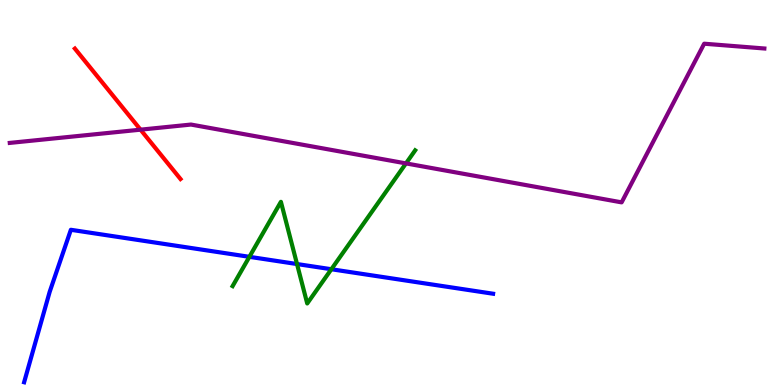[{'lines': ['blue', 'red'], 'intersections': []}, {'lines': ['green', 'red'], 'intersections': []}, {'lines': ['purple', 'red'], 'intersections': [{'x': 1.81, 'y': 6.63}]}, {'lines': ['blue', 'green'], 'intersections': [{'x': 3.22, 'y': 3.33}, {'x': 3.83, 'y': 3.14}, {'x': 4.28, 'y': 3.01}]}, {'lines': ['blue', 'purple'], 'intersections': []}, {'lines': ['green', 'purple'], 'intersections': [{'x': 5.24, 'y': 5.76}]}]